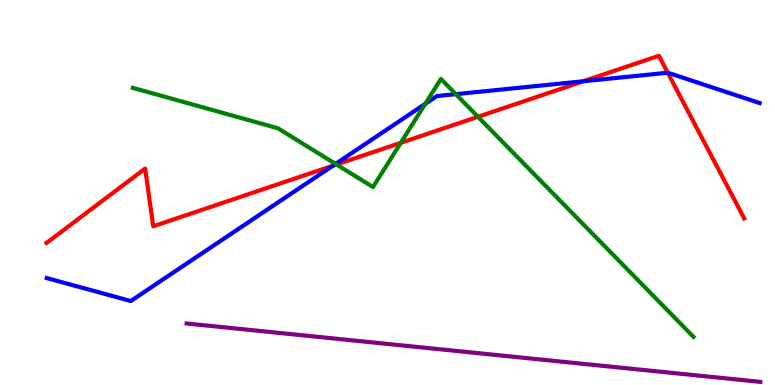[{'lines': ['blue', 'red'], 'intersections': [{'x': 4.29, 'y': 5.7}, {'x': 7.53, 'y': 7.89}, {'x': 8.62, 'y': 8.11}]}, {'lines': ['green', 'red'], 'intersections': [{'x': 4.34, 'y': 5.73}, {'x': 5.17, 'y': 6.29}, {'x': 6.17, 'y': 6.97}]}, {'lines': ['purple', 'red'], 'intersections': []}, {'lines': ['blue', 'green'], 'intersections': [{'x': 4.33, 'y': 5.74}, {'x': 5.49, 'y': 7.3}, {'x': 5.88, 'y': 7.55}]}, {'lines': ['blue', 'purple'], 'intersections': []}, {'lines': ['green', 'purple'], 'intersections': []}]